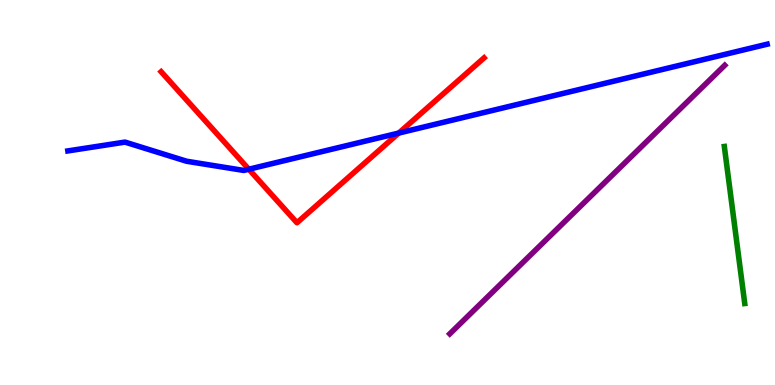[{'lines': ['blue', 'red'], 'intersections': [{'x': 3.21, 'y': 5.6}, {'x': 5.15, 'y': 6.54}]}, {'lines': ['green', 'red'], 'intersections': []}, {'lines': ['purple', 'red'], 'intersections': []}, {'lines': ['blue', 'green'], 'intersections': []}, {'lines': ['blue', 'purple'], 'intersections': []}, {'lines': ['green', 'purple'], 'intersections': []}]